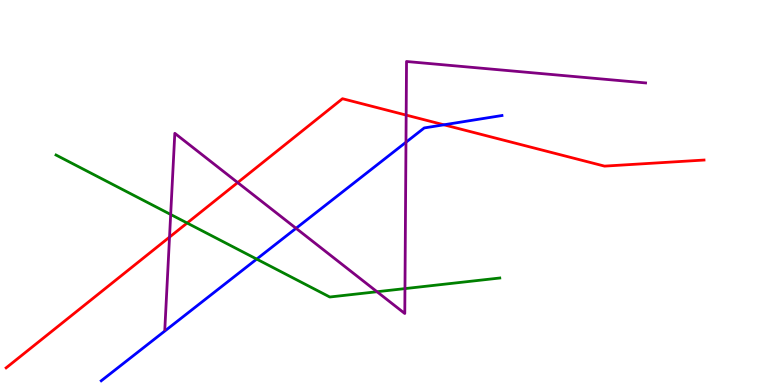[{'lines': ['blue', 'red'], 'intersections': [{'x': 5.73, 'y': 6.76}]}, {'lines': ['green', 'red'], 'intersections': [{'x': 2.41, 'y': 4.21}]}, {'lines': ['purple', 'red'], 'intersections': [{'x': 2.19, 'y': 3.84}, {'x': 3.07, 'y': 5.26}, {'x': 5.24, 'y': 7.01}]}, {'lines': ['blue', 'green'], 'intersections': [{'x': 3.31, 'y': 3.27}]}, {'lines': ['blue', 'purple'], 'intersections': [{'x': 3.82, 'y': 4.07}, {'x': 5.24, 'y': 6.31}]}, {'lines': ['green', 'purple'], 'intersections': [{'x': 2.2, 'y': 4.43}, {'x': 4.86, 'y': 2.42}, {'x': 5.23, 'y': 2.5}]}]